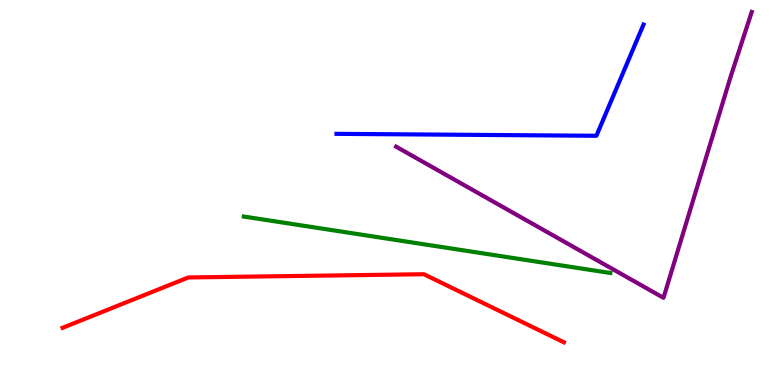[{'lines': ['blue', 'red'], 'intersections': []}, {'lines': ['green', 'red'], 'intersections': []}, {'lines': ['purple', 'red'], 'intersections': []}, {'lines': ['blue', 'green'], 'intersections': []}, {'lines': ['blue', 'purple'], 'intersections': []}, {'lines': ['green', 'purple'], 'intersections': []}]